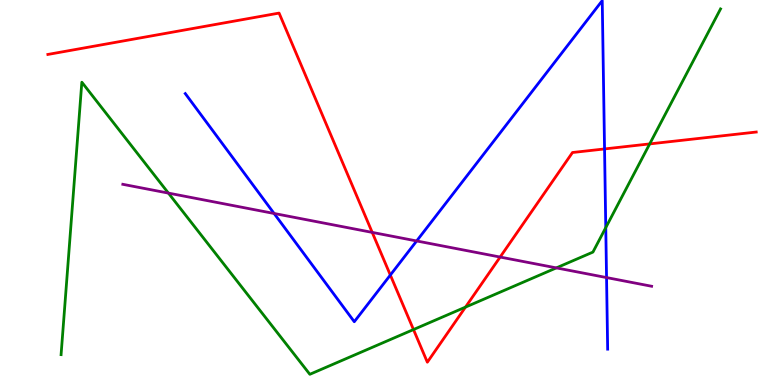[{'lines': ['blue', 'red'], 'intersections': [{'x': 5.04, 'y': 2.86}, {'x': 7.8, 'y': 6.13}]}, {'lines': ['green', 'red'], 'intersections': [{'x': 5.34, 'y': 1.44}, {'x': 6.01, 'y': 2.02}, {'x': 8.38, 'y': 6.26}]}, {'lines': ['purple', 'red'], 'intersections': [{'x': 4.8, 'y': 3.96}, {'x': 6.45, 'y': 3.32}]}, {'lines': ['blue', 'green'], 'intersections': [{'x': 7.82, 'y': 4.09}]}, {'lines': ['blue', 'purple'], 'intersections': [{'x': 3.54, 'y': 4.46}, {'x': 5.38, 'y': 3.74}, {'x': 7.83, 'y': 2.79}]}, {'lines': ['green', 'purple'], 'intersections': [{'x': 2.17, 'y': 4.98}, {'x': 7.18, 'y': 3.04}]}]